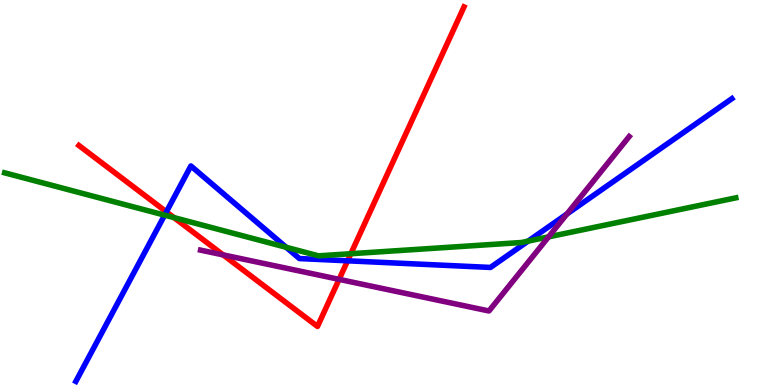[{'lines': ['blue', 'red'], 'intersections': [{'x': 2.15, 'y': 4.5}, {'x': 4.49, 'y': 3.23}]}, {'lines': ['green', 'red'], 'intersections': [{'x': 2.25, 'y': 4.35}, {'x': 4.53, 'y': 3.41}]}, {'lines': ['purple', 'red'], 'intersections': [{'x': 2.88, 'y': 3.38}, {'x': 4.38, 'y': 2.74}]}, {'lines': ['blue', 'green'], 'intersections': [{'x': 2.12, 'y': 4.41}, {'x': 3.69, 'y': 3.58}, {'x': 6.81, 'y': 3.74}]}, {'lines': ['blue', 'purple'], 'intersections': [{'x': 7.32, 'y': 4.44}]}, {'lines': ['green', 'purple'], 'intersections': [{'x': 7.08, 'y': 3.85}]}]